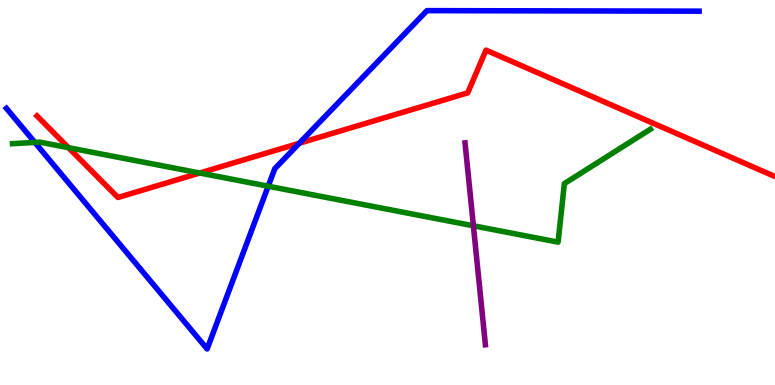[{'lines': ['blue', 'red'], 'intersections': [{'x': 3.86, 'y': 6.28}]}, {'lines': ['green', 'red'], 'intersections': [{'x': 0.884, 'y': 6.16}, {'x': 2.58, 'y': 5.51}]}, {'lines': ['purple', 'red'], 'intersections': []}, {'lines': ['blue', 'green'], 'intersections': [{'x': 0.449, 'y': 6.3}, {'x': 3.46, 'y': 5.16}]}, {'lines': ['blue', 'purple'], 'intersections': []}, {'lines': ['green', 'purple'], 'intersections': [{'x': 6.11, 'y': 4.14}]}]